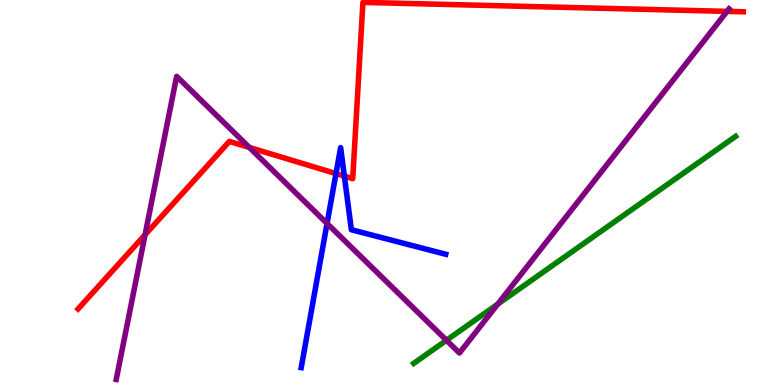[{'lines': ['blue', 'red'], 'intersections': [{'x': 4.34, 'y': 5.49}, {'x': 4.44, 'y': 5.43}]}, {'lines': ['green', 'red'], 'intersections': []}, {'lines': ['purple', 'red'], 'intersections': [{'x': 1.87, 'y': 3.9}, {'x': 3.22, 'y': 6.17}, {'x': 9.38, 'y': 9.7}]}, {'lines': ['blue', 'green'], 'intersections': []}, {'lines': ['blue', 'purple'], 'intersections': [{'x': 4.22, 'y': 4.2}]}, {'lines': ['green', 'purple'], 'intersections': [{'x': 5.76, 'y': 1.16}, {'x': 6.42, 'y': 2.1}]}]